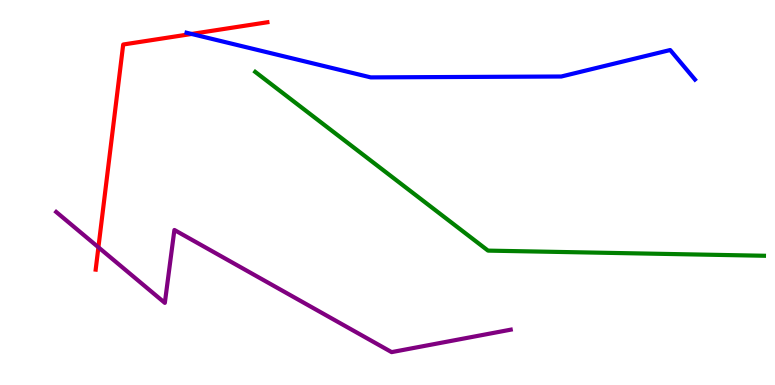[{'lines': ['blue', 'red'], 'intersections': [{'x': 2.47, 'y': 9.12}]}, {'lines': ['green', 'red'], 'intersections': []}, {'lines': ['purple', 'red'], 'intersections': [{'x': 1.27, 'y': 3.58}]}, {'lines': ['blue', 'green'], 'intersections': []}, {'lines': ['blue', 'purple'], 'intersections': []}, {'lines': ['green', 'purple'], 'intersections': []}]